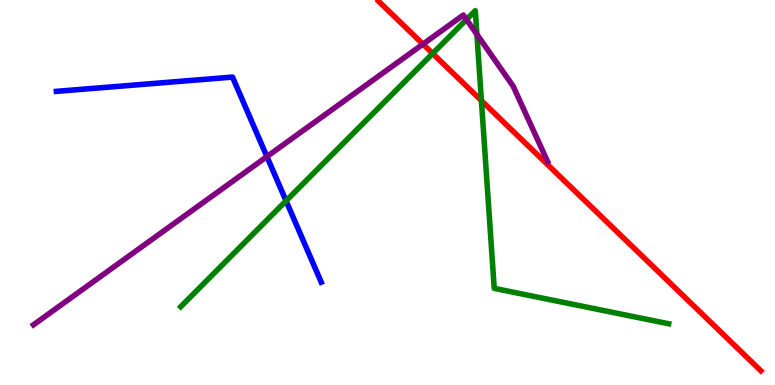[{'lines': ['blue', 'red'], 'intersections': []}, {'lines': ['green', 'red'], 'intersections': [{'x': 5.58, 'y': 8.61}, {'x': 6.21, 'y': 7.39}]}, {'lines': ['purple', 'red'], 'intersections': [{'x': 5.46, 'y': 8.85}]}, {'lines': ['blue', 'green'], 'intersections': [{'x': 3.69, 'y': 4.78}]}, {'lines': ['blue', 'purple'], 'intersections': [{'x': 3.44, 'y': 5.93}]}, {'lines': ['green', 'purple'], 'intersections': [{'x': 6.02, 'y': 9.49}, {'x': 6.15, 'y': 9.11}]}]